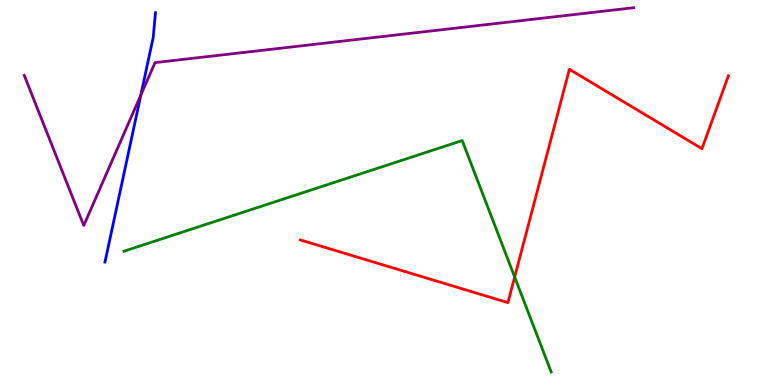[{'lines': ['blue', 'red'], 'intersections': []}, {'lines': ['green', 'red'], 'intersections': [{'x': 6.64, 'y': 2.8}]}, {'lines': ['purple', 'red'], 'intersections': []}, {'lines': ['blue', 'green'], 'intersections': []}, {'lines': ['blue', 'purple'], 'intersections': [{'x': 1.82, 'y': 7.53}]}, {'lines': ['green', 'purple'], 'intersections': []}]